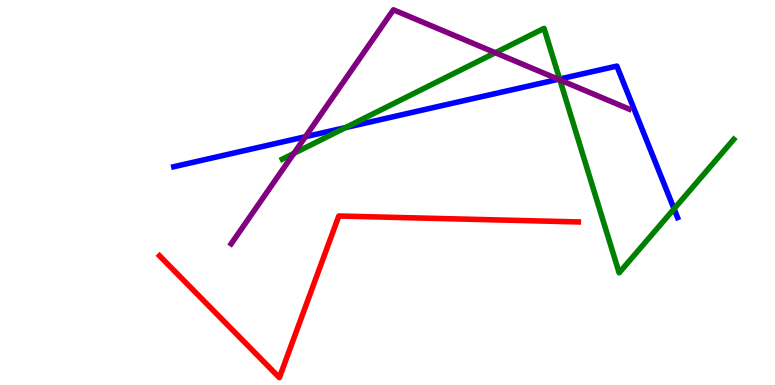[{'lines': ['blue', 'red'], 'intersections': []}, {'lines': ['green', 'red'], 'intersections': []}, {'lines': ['purple', 'red'], 'intersections': []}, {'lines': ['blue', 'green'], 'intersections': [{'x': 4.46, 'y': 6.69}, {'x': 7.22, 'y': 7.95}, {'x': 8.7, 'y': 4.58}]}, {'lines': ['blue', 'purple'], 'intersections': [{'x': 3.94, 'y': 6.45}, {'x': 7.21, 'y': 7.94}]}, {'lines': ['green', 'purple'], 'intersections': [{'x': 3.79, 'y': 6.01}, {'x': 6.39, 'y': 8.63}, {'x': 7.22, 'y': 7.92}]}]